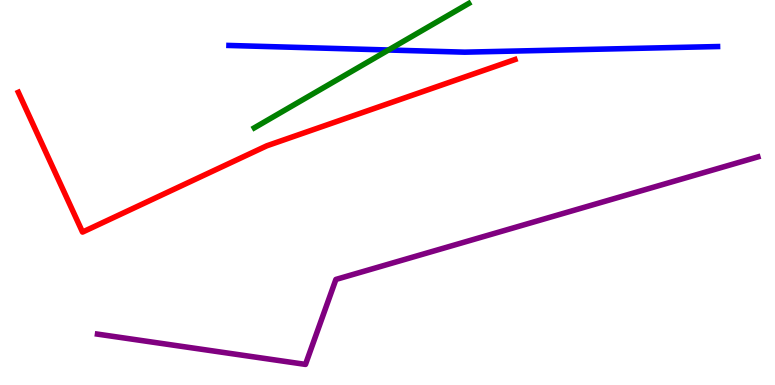[{'lines': ['blue', 'red'], 'intersections': []}, {'lines': ['green', 'red'], 'intersections': []}, {'lines': ['purple', 'red'], 'intersections': []}, {'lines': ['blue', 'green'], 'intersections': [{'x': 5.01, 'y': 8.7}]}, {'lines': ['blue', 'purple'], 'intersections': []}, {'lines': ['green', 'purple'], 'intersections': []}]